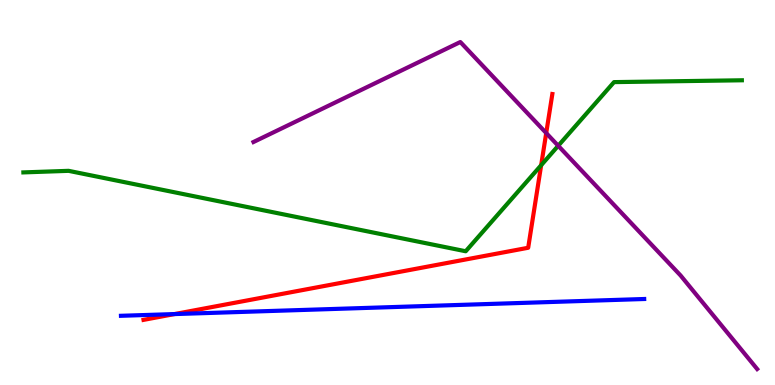[{'lines': ['blue', 'red'], 'intersections': [{'x': 2.25, 'y': 1.84}]}, {'lines': ['green', 'red'], 'intersections': [{'x': 6.98, 'y': 5.71}]}, {'lines': ['purple', 'red'], 'intersections': [{'x': 7.05, 'y': 6.54}]}, {'lines': ['blue', 'green'], 'intersections': []}, {'lines': ['blue', 'purple'], 'intersections': []}, {'lines': ['green', 'purple'], 'intersections': [{'x': 7.2, 'y': 6.21}]}]